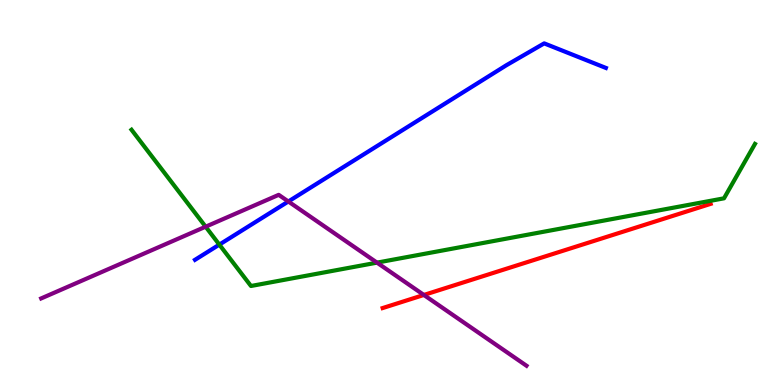[{'lines': ['blue', 'red'], 'intersections': []}, {'lines': ['green', 'red'], 'intersections': []}, {'lines': ['purple', 'red'], 'intersections': [{'x': 5.47, 'y': 2.34}]}, {'lines': ['blue', 'green'], 'intersections': [{'x': 2.83, 'y': 3.65}]}, {'lines': ['blue', 'purple'], 'intersections': [{'x': 3.72, 'y': 4.77}]}, {'lines': ['green', 'purple'], 'intersections': [{'x': 2.65, 'y': 4.11}, {'x': 4.86, 'y': 3.18}]}]